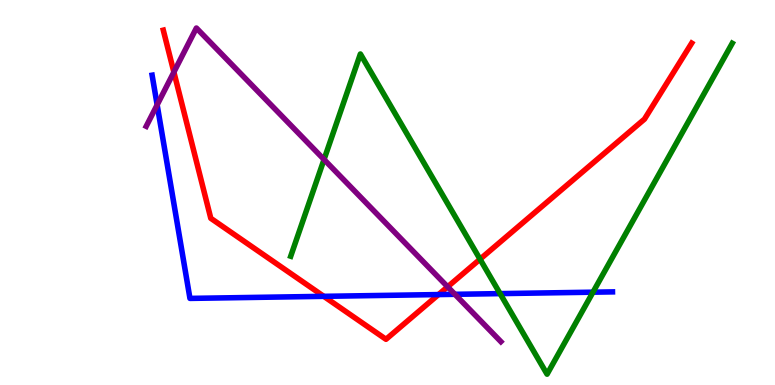[{'lines': ['blue', 'red'], 'intersections': [{'x': 4.18, 'y': 2.3}, {'x': 5.66, 'y': 2.35}]}, {'lines': ['green', 'red'], 'intersections': [{'x': 6.19, 'y': 3.27}]}, {'lines': ['purple', 'red'], 'intersections': [{'x': 2.24, 'y': 8.13}, {'x': 5.78, 'y': 2.55}]}, {'lines': ['blue', 'green'], 'intersections': [{'x': 6.45, 'y': 2.37}, {'x': 7.65, 'y': 2.41}]}, {'lines': ['blue', 'purple'], 'intersections': [{'x': 2.03, 'y': 7.28}, {'x': 5.87, 'y': 2.36}]}, {'lines': ['green', 'purple'], 'intersections': [{'x': 4.18, 'y': 5.86}]}]